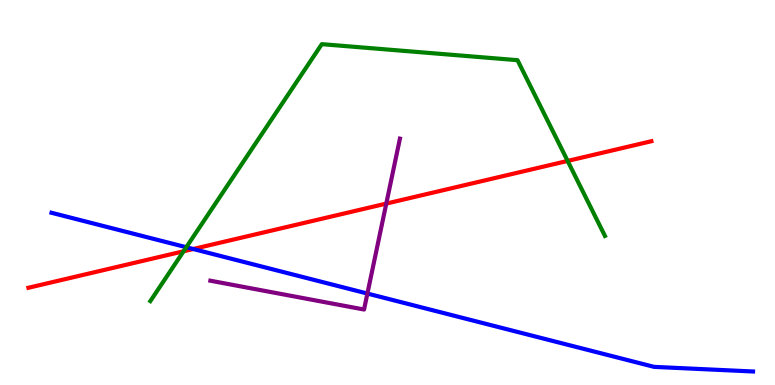[{'lines': ['blue', 'red'], 'intersections': [{'x': 2.49, 'y': 3.53}]}, {'lines': ['green', 'red'], 'intersections': [{'x': 2.37, 'y': 3.47}, {'x': 7.32, 'y': 5.82}]}, {'lines': ['purple', 'red'], 'intersections': [{'x': 4.98, 'y': 4.71}]}, {'lines': ['blue', 'green'], 'intersections': [{'x': 2.4, 'y': 3.58}]}, {'lines': ['blue', 'purple'], 'intersections': [{'x': 4.74, 'y': 2.38}]}, {'lines': ['green', 'purple'], 'intersections': []}]